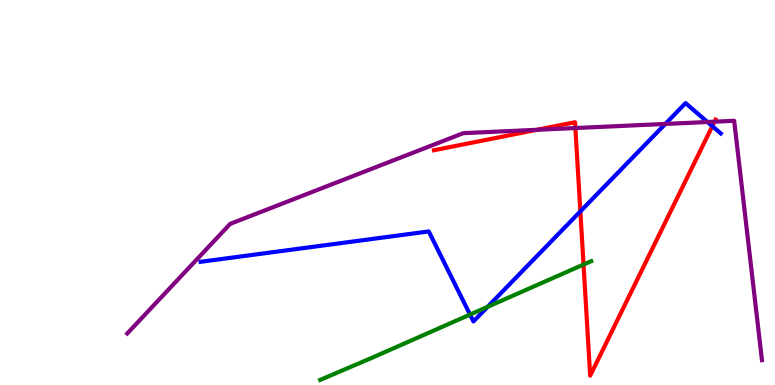[{'lines': ['blue', 'red'], 'intersections': [{'x': 7.49, 'y': 4.51}, {'x': 9.19, 'y': 6.72}]}, {'lines': ['green', 'red'], 'intersections': [{'x': 7.53, 'y': 3.13}]}, {'lines': ['purple', 'red'], 'intersections': [{'x': 6.93, 'y': 6.63}, {'x': 7.42, 'y': 6.67}, {'x': 9.22, 'y': 6.84}]}, {'lines': ['blue', 'green'], 'intersections': [{'x': 6.06, 'y': 1.83}, {'x': 6.29, 'y': 2.03}]}, {'lines': ['blue', 'purple'], 'intersections': [{'x': 8.58, 'y': 6.78}, {'x': 9.13, 'y': 6.83}]}, {'lines': ['green', 'purple'], 'intersections': []}]